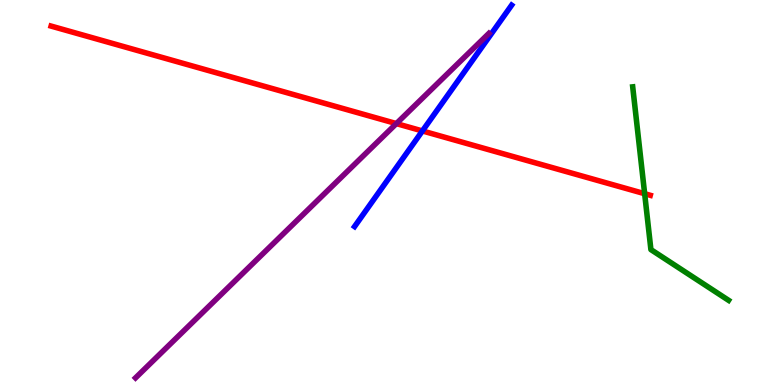[{'lines': ['blue', 'red'], 'intersections': [{'x': 5.45, 'y': 6.6}]}, {'lines': ['green', 'red'], 'intersections': [{'x': 8.32, 'y': 4.97}]}, {'lines': ['purple', 'red'], 'intersections': [{'x': 5.11, 'y': 6.79}]}, {'lines': ['blue', 'green'], 'intersections': []}, {'lines': ['blue', 'purple'], 'intersections': []}, {'lines': ['green', 'purple'], 'intersections': []}]